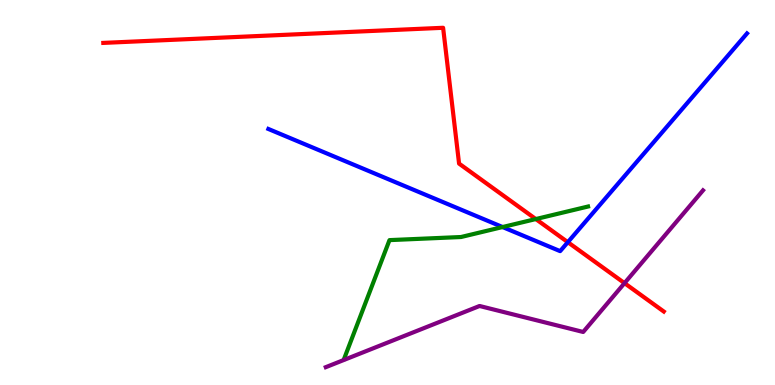[{'lines': ['blue', 'red'], 'intersections': [{'x': 7.33, 'y': 3.71}]}, {'lines': ['green', 'red'], 'intersections': [{'x': 6.91, 'y': 4.31}]}, {'lines': ['purple', 'red'], 'intersections': [{'x': 8.06, 'y': 2.65}]}, {'lines': ['blue', 'green'], 'intersections': [{'x': 6.48, 'y': 4.1}]}, {'lines': ['blue', 'purple'], 'intersections': []}, {'lines': ['green', 'purple'], 'intersections': []}]